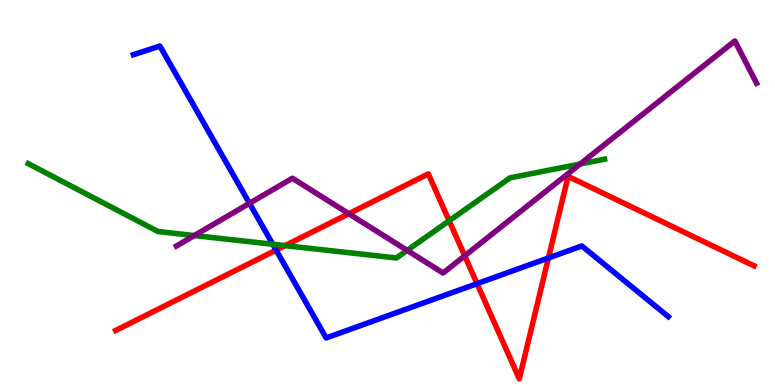[{'lines': ['blue', 'red'], 'intersections': [{'x': 3.56, 'y': 3.5}, {'x': 6.16, 'y': 2.63}, {'x': 7.08, 'y': 3.3}]}, {'lines': ['green', 'red'], 'intersections': [{'x': 3.68, 'y': 3.62}, {'x': 5.8, 'y': 4.27}]}, {'lines': ['purple', 'red'], 'intersections': [{'x': 4.5, 'y': 4.45}, {'x': 6.0, 'y': 3.35}]}, {'lines': ['blue', 'green'], 'intersections': [{'x': 3.52, 'y': 3.66}]}, {'lines': ['blue', 'purple'], 'intersections': [{'x': 3.22, 'y': 4.72}]}, {'lines': ['green', 'purple'], 'intersections': [{'x': 2.51, 'y': 3.88}, {'x': 5.25, 'y': 3.5}, {'x': 7.49, 'y': 5.74}]}]